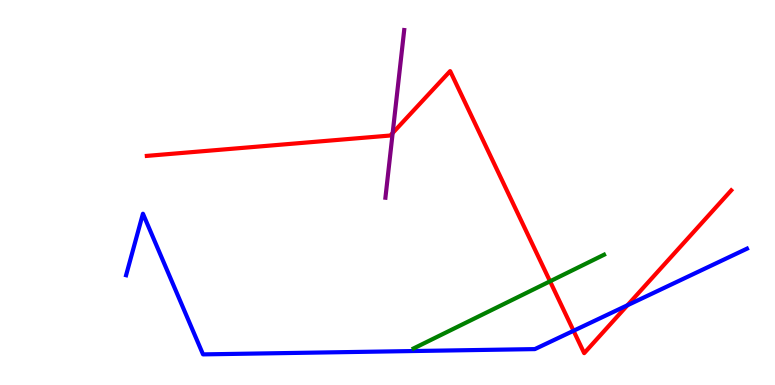[{'lines': ['blue', 'red'], 'intersections': [{'x': 7.4, 'y': 1.41}, {'x': 8.1, 'y': 2.07}]}, {'lines': ['green', 'red'], 'intersections': [{'x': 7.1, 'y': 2.69}]}, {'lines': ['purple', 'red'], 'intersections': [{'x': 5.07, 'y': 6.55}]}, {'lines': ['blue', 'green'], 'intersections': []}, {'lines': ['blue', 'purple'], 'intersections': []}, {'lines': ['green', 'purple'], 'intersections': []}]